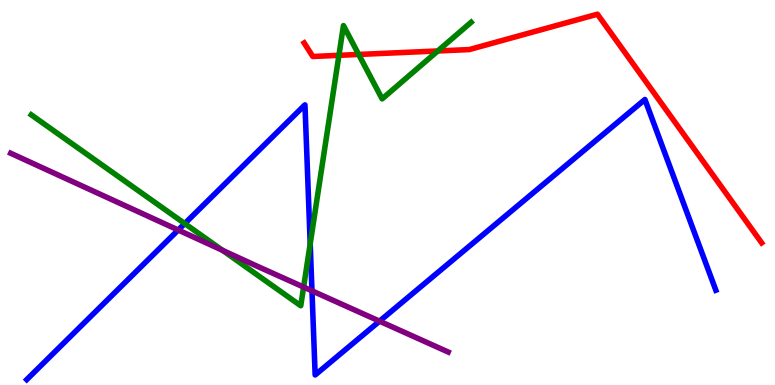[{'lines': ['blue', 'red'], 'intersections': []}, {'lines': ['green', 'red'], 'intersections': [{'x': 4.37, 'y': 8.56}, {'x': 4.63, 'y': 8.59}, {'x': 5.65, 'y': 8.68}]}, {'lines': ['purple', 'red'], 'intersections': []}, {'lines': ['blue', 'green'], 'intersections': [{'x': 2.38, 'y': 4.19}, {'x': 4.0, 'y': 3.67}]}, {'lines': ['blue', 'purple'], 'intersections': [{'x': 2.3, 'y': 4.03}, {'x': 4.03, 'y': 2.45}, {'x': 4.9, 'y': 1.66}]}, {'lines': ['green', 'purple'], 'intersections': [{'x': 2.87, 'y': 3.5}, {'x': 3.92, 'y': 2.54}]}]